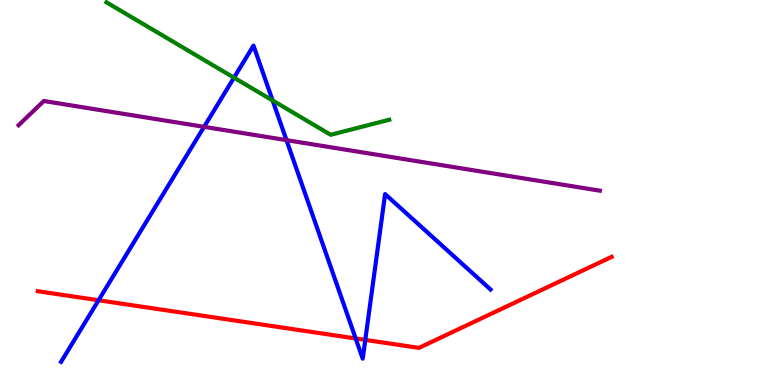[{'lines': ['blue', 'red'], 'intersections': [{'x': 1.27, 'y': 2.2}, {'x': 4.59, 'y': 1.21}, {'x': 4.71, 'y': 1.17}]}, {'lines': ['green', 'red'], 'intersections': []}, {'lines': ['purple', 'red'], 'intersections': []}, {'lines': ['blue', 'green'], 'intersections': [{'x': 3.02, 'y': 7.98}, {'x': 3.52, 'y': 7.39}]}, {'lines': ['blue', 'purple'], 'intersections': [{'x': 2.63, 'y': 6.71}, {'x': 3.7, 'y': 6.36}]}, {'lines': ['green', 'purple'], 'intersections': []}]